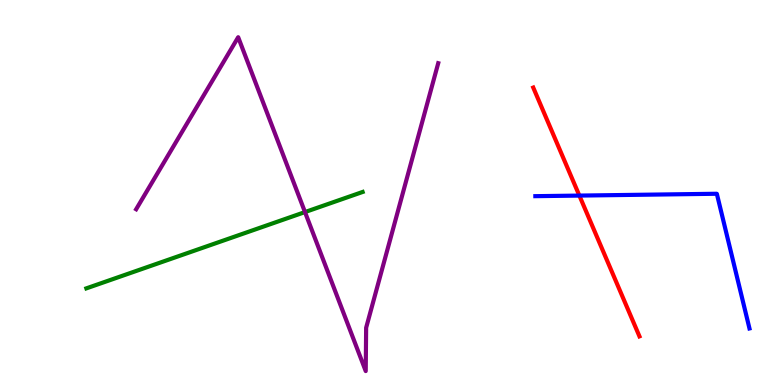[{'lines': ['blue', 'red'], 'intersections': [{'x': 7.48, 'y': 4.92}]}, {'lines': ['green', 'red'], 'intersections': []}, {'lines': ['purple', 'red'], 'intersections': []}, {'lines': ['blue', 'green'], 'intersections': []}, {'lines': ['blue', 'purple'], 'intersections': []}, {'lines': ['green', 'purple'], 'intersections': [{'x': 3.94, 'y': 4.49}]}]